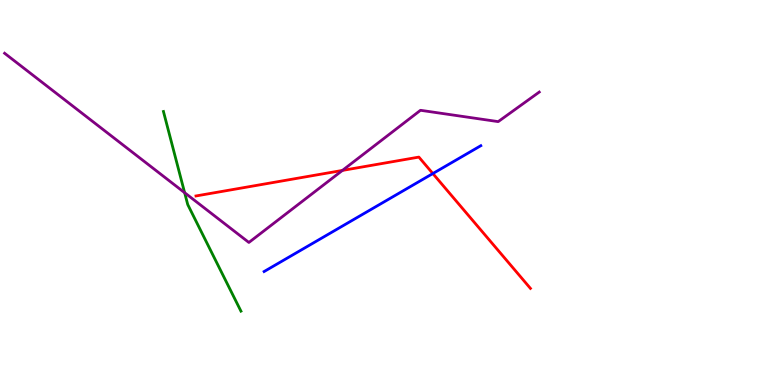[{'lines': ['blue', 'red'], 'intersections': [{'x': 5.59, 'y': 5.49}]}, {'lines': ['green', 'red'], 'intersections': []}, {'lines': ['purple', 'red'], 'intersections': [{'x': 4.42, 'y': 5.57}]}, {'lines': ['blue', 'green'], 'intersections': []}, {'lines': ['blue', 'purple'], 'intersections': []}, {'lines': ['green', 'purple'], 'intersections': [{'x': 2.38, 'y': 4.99}]}]